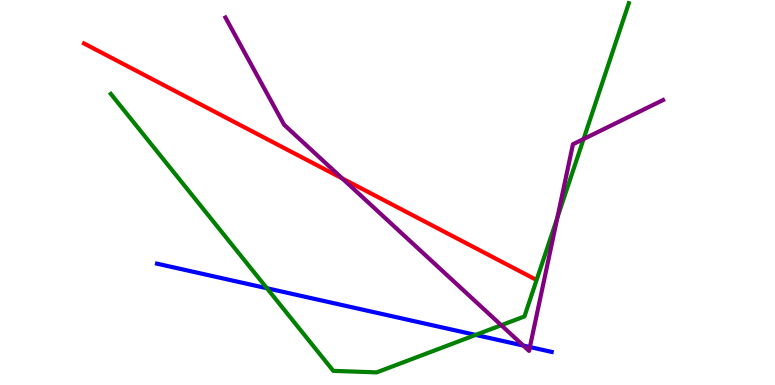[{'lines': ['blue', 'red'], 'intersections': []}, {'lines': ['green', 'red'], 'intersections': []}, {'lines': ['purple', 'red'], 'intersections': [{'x': 4.42, 'y': 5.37}]}, {'lines': ['blue', 'green'], 'intersections': [{'x': 3.44, 'y': 2.51}, {'x': 6.14, 'y': 1.3}]}, {'lines': ['blue', 'purple'], 'intersections': [{'x': 6.75, 'y': 1.02}, {'x': 6.84, 'y': 0.986}]}, {'lines': ['green', 'purple'], 'intersections': [{'x': 6.47, 'y': 1.55}, {'x': 7.19, 'y': 4.35}, {'x': 7.53, 'y': 6.39}]}]